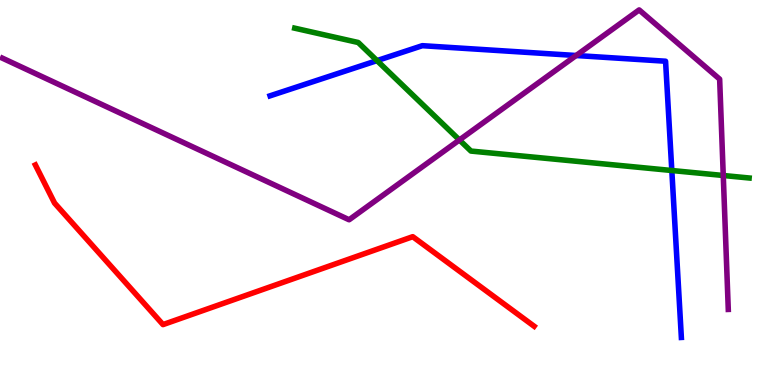[{'lines': ['blue', 'red'], 'intersections': []}, {'lines': ['green', 'red'], 'intersections': []}, {'lines': ['purple', 'red'], 'intersections': []}, {'lines': ['blue', 'green'], 'intersections': [{'x': 4.86, 'y': 8.43}, {'x': 8.67, 'y': 5.57}]}, {'lines': ['blue', 'purple'], 'intersections': [{'x': 7.43, 'y': 8.56}]}, {'lines': ['green', 'purple'], 'intersections': [{'x': 5.93, 'y': 6.36}, {'x': 9.33, 'y': 5.44}]}]